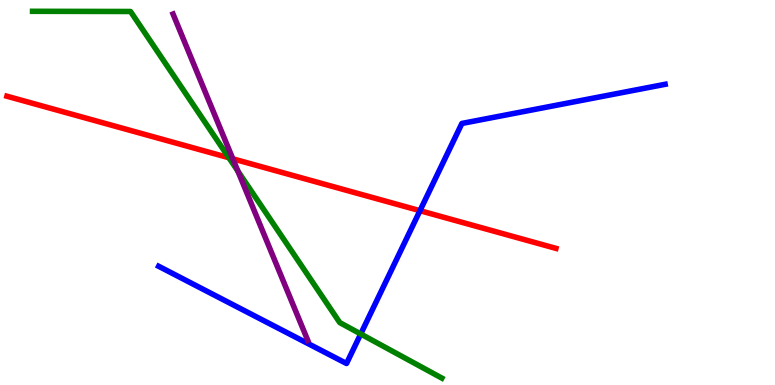[{'lines': ['blue', 'red'], 'intersections': [{'x': 5.42, 'y': 4.53}]}, {'lines': ['green', 'red'], 'intersections': [{'x': 2.95, 'y': 5.9}]}, {'lines': ['purple', 'red'], 'intersections': [{'x': 3.0, 'y': 5.87}]}, {'lines': ['blue', 'green'], 'intersections': [{'x': 4.65, 'y': 1.33}]}, {'lines': ['blue', 'purple'], 'intersections': []}, {'lines': ['green', 'purple'], 'intersections': [{'x': 3.07, 'y': 5.55}]}]